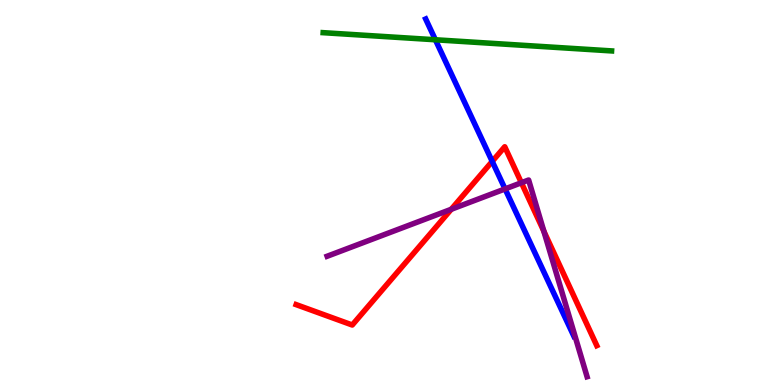[{'lines': ['blue', 'red'], 'intersections': [{'x': 6.35, 'y': 5.81}]}, {'lines': ['green', 'red'], 'intersections': []}, {'lines': ['purple', 'red'], 'intersections': [{'x': 5.82, 'y': 4.56}, {'x': 6.73, 'y': 5.25}, {'x': 7.02, 'y': 3.99}]}, {'lines': ['blue', 'green'], 'intersections': [{'x': 5.62, 'y': 8.97}]}, {'lines': ['blue', 'purple'], 'intersections': [{'x': 6.52, 'y': 5.09}]}, {'lines': ['green', 'purple'], 'intersections': []}]